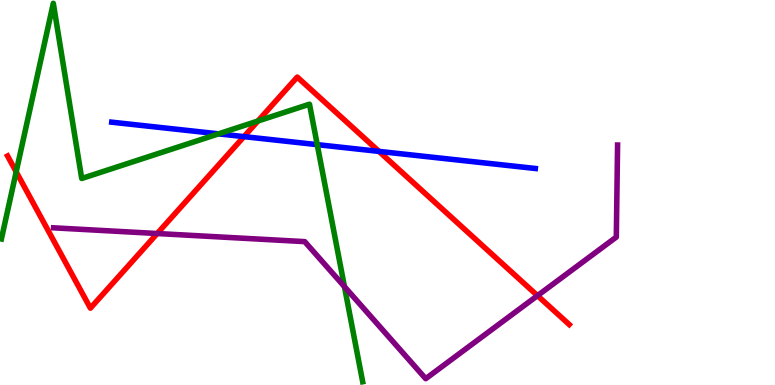[{'lines': ['blue', 'red'], 'intersections': [{'x': 3.15, 'y': 6.45}, {'x': 4.89, 'y': 6.07}]}, {'lines': ['green', 'red'], 'intersections': [{'x': 0.209, 'y': 5.54}, {'x': 3.33, 'y': 6.86}]}, {'lines': ['purple', 'red'], 'intersections': [{'x': 2.03, 'y': 3.93}, {'x': 6.94, 'y': 2.32}]}, {'lines': ['blue', 'green'], 'intersections': [{'x': 2.82, 'y': 6.52}, {'x': 4.09, 'y': 6.24}]}, {'lines': ['blue', 'purple'], 'intersections': []}, {'lines': ['green', 'purple'], 'intersections': [{'x': 4.44, 'y': 2.55}]}]